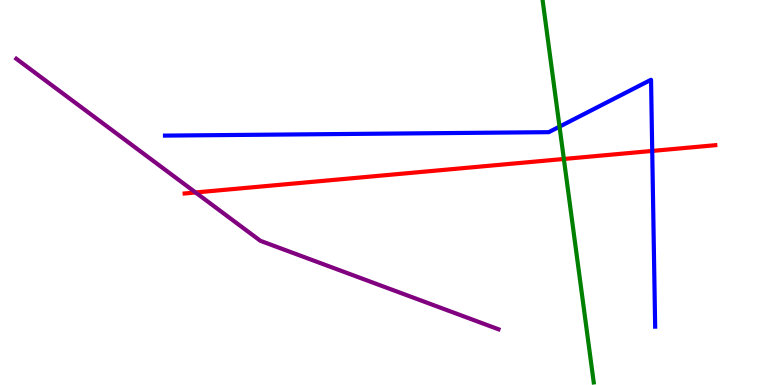[{'lines': ['blue', 'red'], 'intersections': [{'x': 8.42, 'y': 6.08}]}, {'lines': ['green', 'red'], 'intersections': [{'x': 7.28, 'y': 5.87}]}, {'lines': ['purple', 'red'], 'intersections': [{'x': 2.52, 'y': 5.0}]}, {'lines': ['blue', 'green'], 'intersections': [{'x': 7.22, 'y': 6.71}]}, {'lines': ['blue', 'purple'], 'intersections': []}, {'lines': ['green', 'purple'], 'intersections': []}]